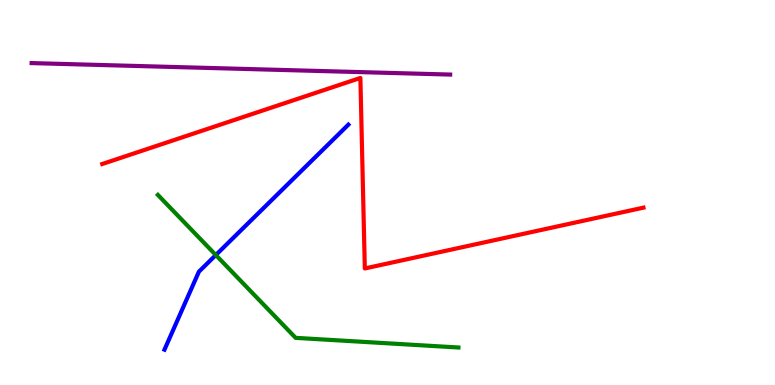[{'lines': ['blue', 'red'], 'intersections': []}, {'lines': ['green', 'red'], 'intersections': []}, {'lines': ['purple', 'red'], 'intersections': []}, {'lines': ['blue', 'green'], 'intersections': [{'x': 2.78, 'y': 3.38}]}, {'lines': ['blue', 'purple'], 'intersections': []}, {'lines': ['green', 'purple'], 'intersections': []}]